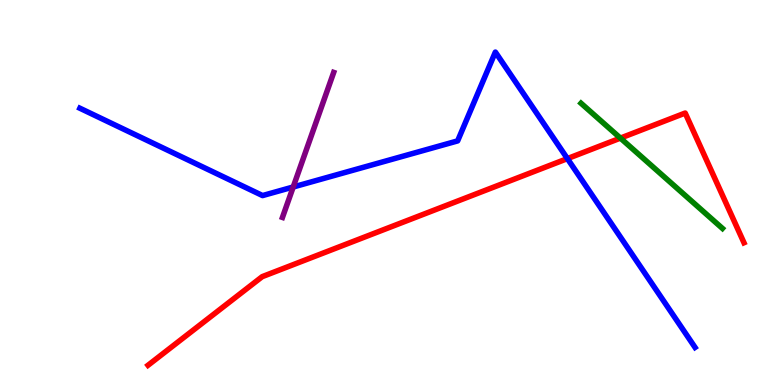[{'lines': ['blue', 'red'], 'intersections': [{'x': 7.32, 'y': 5.88}]}, {'lines': ['green', 'red'], 'intersections': [{'x': 8.01, 'y': 6.41}]}, {'lines': ['purple', 'red'], 'intersections': []}, {'lines': ['blue', 'green'], 'intersections': []}, {'lines': ['blue', 'purple'], 'intersections': [{'x': 3.78, 'y': 5.14}]}, {'lines': ['green', 'purple'], 'intersections': []}]